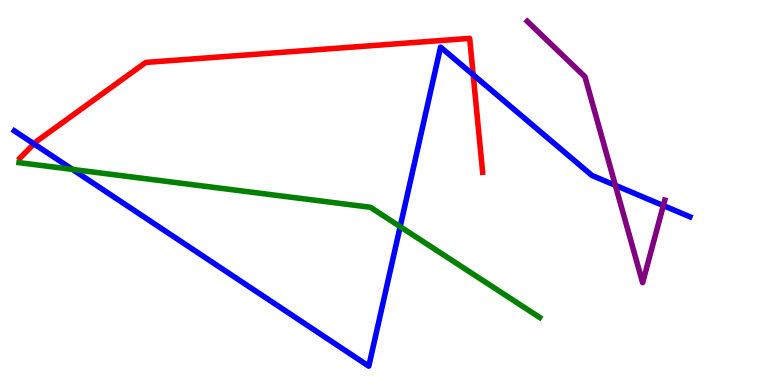[{'lines': ['blue', 'red'], 'intersections': [{'x': 0.438, 'y': 6.26}, {'x': 6.11, 'y': 8.06}]}, {'lines': ['green', 'red'], 'intersections': []}, {'lines': ['purple', 'red'], 'intersections': []}, {'lines': ['blue', 'green'], 'intersections': [{'x': 0.935, 'y': 5.6}, {'x': 5.16, 'y': 4.11}]}, {'lines': ['blue', 'purple'], 'intersections': [{'x': 7.94, 'y': 5.19}, {'x': 8.56, 'y': 4.66}]}, {'lines': ['green', 'purple'], 'intersections': []}]